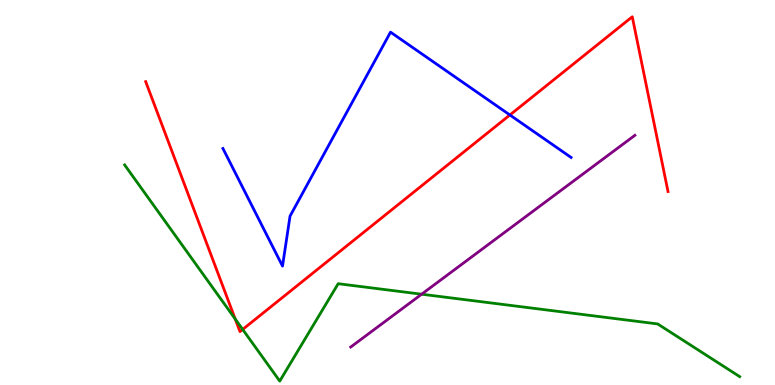[{'lines': ['blue', 'red'], 'intersections': [{'x': 6.58, 'y': 7.01}]}, {'lines': ['green', 'red'], 'intersections': [{'x': 3.04, 'y': 1.71}, {'x': 3.13, 'y': 1.44}]}, {'lines': ['purple', 'red'], 'intersections': []}, {'lines': ['blue', 'green'], 'intersections': []}, {'lines': ['blue', 'purple'], 'intersections': []}, {'lines': ['green', 'purple'], 'intersections': [{'x': 5.44, 'y': 2.36}]}]